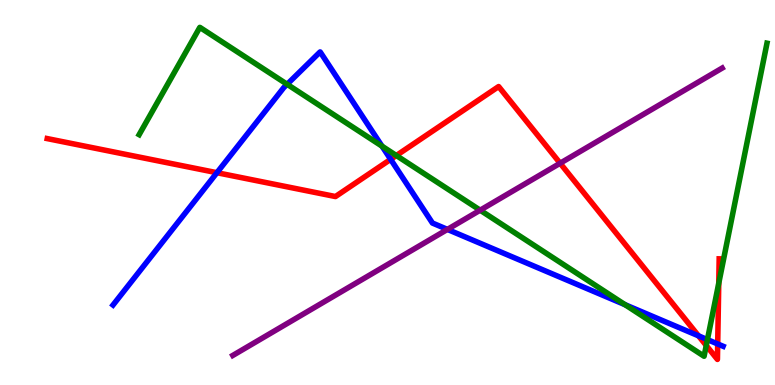[{'lines': ['blue', 'red'], 'intersections': [{'x': 2.8, 'y': 5.51}, {'x': 5.04, 'y': 5.86}, {'x': 9.01, 'y': 1.28}, {'x': 9.26, 'y': 1.07}]}, {'lines': ['green', 'red'], 'intersections': [{'x': 5.11, 'y': 5.96}, {'x': 9.11, 'y': 1.03}, {'x': 9.27, 'y': 2.64}]}, {'lines': ['purple', 'red'], 'intersections': [{'x': 7.23, 'y': 5.76}]}, {'lines': ['blue', 'green'], 'intersections': [{'x': 3.7, 'y': 7.81}, {'x': 4.93, 'y': 6.2}, {'x': 8.07, 'y': 2.09}, {'x': 9.13, 'y': 1.18}]}, {'lines': ['blue', 'purple'], 'intersections': [{'x': 5.77, 'y': 4.04}]}, {'lines': ['green', 'purple'], 'intersections': [{'x': 6.2, 'y': 4.54}]}]